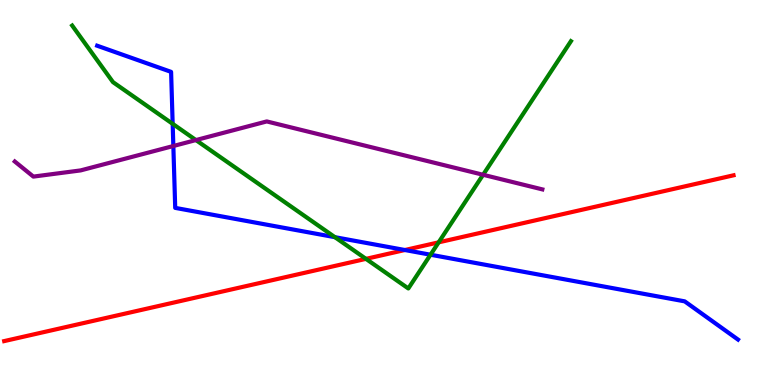[{'lines': ['blue', 'red'], 'intersections': [{'x': 5.22, 'y': 3.51}]}, {'lines': ['green', 'red'], 'intersections': [{'x': 4.72, 'y': 3.28}, {'x': 5.66, 'y': 3.71}]}, {'lines': ['purple', 'red'], 'intersections': []}, {'lines': ['blue', 'green'], 'intersections': [{'x': 2.23, 'y': 6.78}, {'x': 4.32, 'y': 3.84}, {'x': 5.56, 'y': 3.38}]}, {'lines': ['blue', 'purple'], 'intersections': [{'x': 2.24, 'y': 6.21}]}, {'lines': ['green', 'purple'], 'intersections': [{'x': 2.53, 'y': 6.36}, {'x': 6.23, 'y': 5.46}]}]